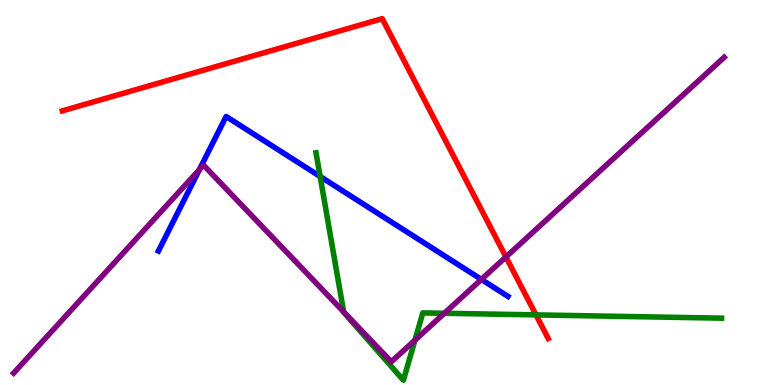[{'lines': ['blue', 'red'], 'intersections': []}, {'lines': ['green', 'red'], 'intersections': [{'x': 6.92, 'y': 1.82}]}, {'lines': ['purple', 'red'], 'intersections': [{'x': 6.53, 'y': 3.33}]}, {'lines': ['blue', 'green'], 'intersections': [{'x': 4.13, 'y': 5.42}]}, {'lines': ['blue', 'purple'], 'intersections': [{'x': 2.57, 'y': 5.59}, {'x': 6.21, 'y': 2.74}]}, {'lines': ['green', 'purple'], 'intersections': [{'x': 4.43, 'y': 1.9}, {'x': 5.35, 'y': 1.16}, {'x': 5.73, 'y': 1.86}]}]